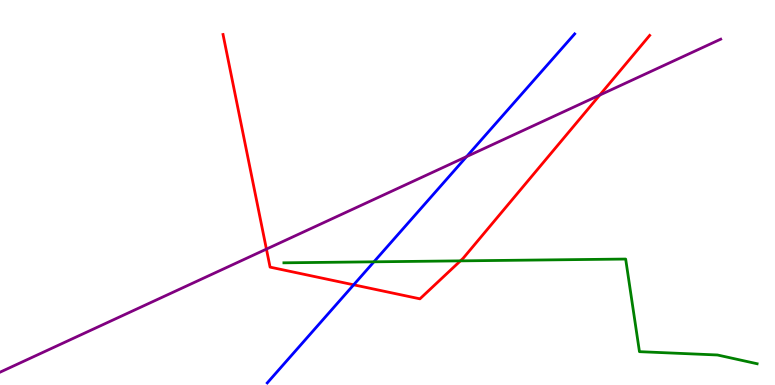[{'lines': ['blue', 'red'], 'intersections': [{'x': 4.56, 'y': 2.6}]}, {'lines': ['green', 'red'], 'intersections': [{'x': 5.94, 'y': 3.22}]}, {'lines': ['purple', 'red'], 'intersections': [{'x': 3.44, 'y': 3.53}, {'x': 7.74, 'y': 7.53}]}, {'lines': ['blue', 'green'], 'intersections': [{'x': 4.82, 'y': 3.2}]}, {'lines': ['blue', 'purple'], 'intersections': [{'x': 6.02, 'y': 5.93}]}, {'lines': ['green', 'purple'], 'intersections': []}]